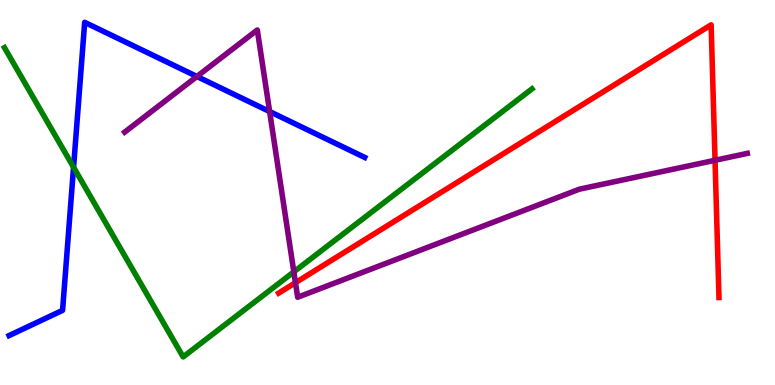[{'lines': ['blue', 'red'], 'intersections': []}, {'lines': ['green', 'red'], 'intersections': []}, {'lines': ['purple', 'red'], 'intersections': [{'x': 3.81, 'y': 2.66}, {'x': 9.23, 'y': 5.84}]}, {'lines': ['blue', 'green'], 'intersections': [{'x': 0.949, 'y': 5.66}]}, {'lines': ['blue', 'purple'], 'intersections': [{'x': 2.54, 'y': 8.01}, {'x': 3.48, 'y': 7.1}]}, {'lines': ['green', 'purple'], 'intersections': [{'x': 3.79, 'y': 2.94}]}]